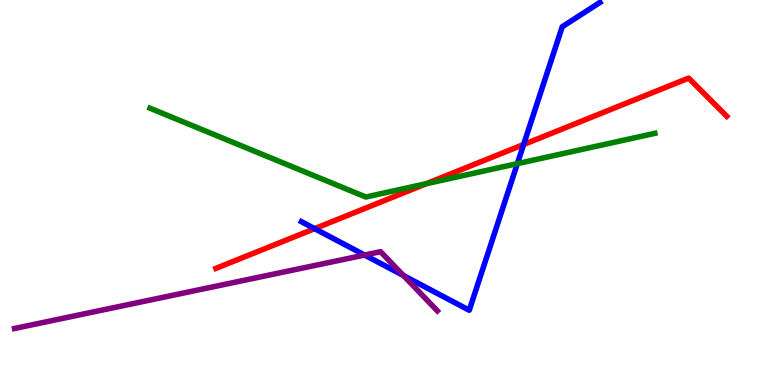[{'lines': ['blue', 'red'], 'intersections': [{'x': 4.06, 'y': 4.06}, {'x': 6.76, 'y': 6.25}]}, {'lines': ['green', 'red'], 'intersections': [{'x': 5.5, 'y': 5.23}]}, {'lines': ['purple', 'red'], 'intersections': []}, {'lines': ['blue', 'green'], 'intersections': [{'x': 6.68, 'y': 5.75}]}, {'lines': ['blue', 'purple'], 'intersections': [{'x': 4.7, 'y': 3.38}, {'x': 5.21, 'y': 2.84}]}, {'lines': ['green', 'purple'], 'intersections': []}]